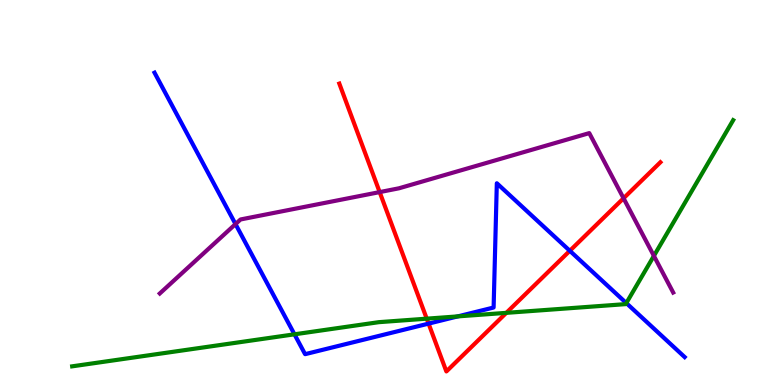[{'lines': ['blue', 'red'], 'intersections': [{'x': 5.53, 'y': 1.59}, {'x': 7.35, 'y': 3.49}]}, {'lines': ['green', 'red'], 'intersections': [{'x': 5.51, 'y': 1.72}, {'x': 6.53, 'y': 1.87}]}, {'lines': ['purple', 'red'], 'intersections': [{'x': 4.9, 'y': 5.01}, {'x': 8.05, 'y': 4.85}]}, {'lines': ['blue', 'green'], 'intersections': [{'x': 3.8, 'y': 1.32}, {'x': 5.91, 'y': 1.78}, {'x': 8.08, 'y': 2.13}]}, {'lines': ['blue', 'purple'], 'intersections': [{'x': 3.04, 'y': 4.18}]}, {'lines': ['green', 'purple'], 'intersections': [{'x': 8.44, 'y': 3.35}]}]